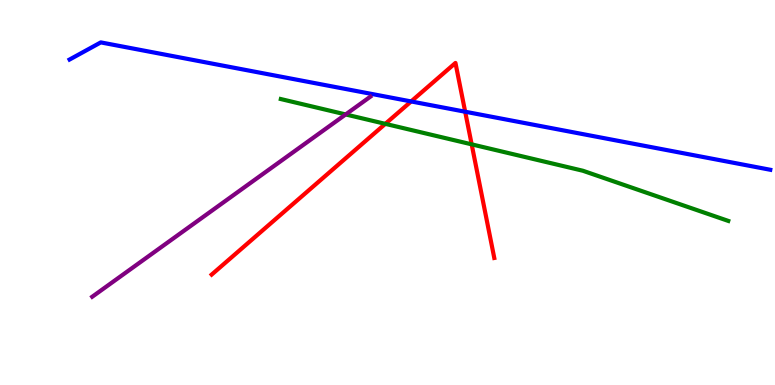[{'lines': ['blue', 'red'], 'intersections': [{'x': 5.3, 'y': 7.37}, {'x': 6.0, 'y': 7.1}]}, {'lines': ['green', 'red'], 'intersections': [{'x': 4.97, 'y': 6.78}, {'x': 6.09, 'y': 6.25}]}, {'lines': ['purple', 'red'], 'intersections': []}, {'lines': ['blue', 'green'], 'intersections': []}, {'lines': ['blue', 'purple'], 'intersections': []}, {'lines': ['green', 'purple'], 'intersections': [{'x': 4.46, 'y': 7.03}]}]